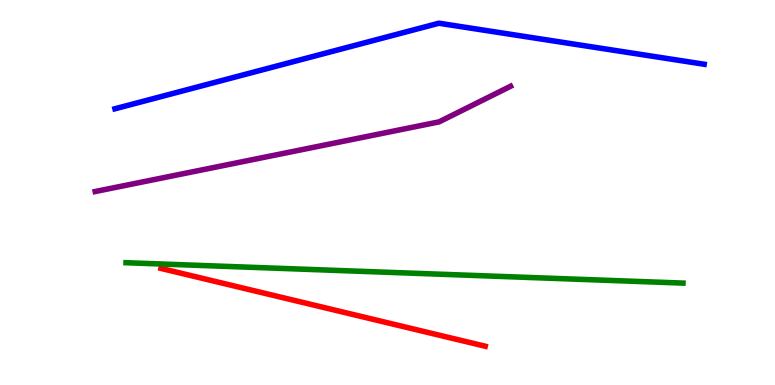[{'lines': ['blue', 'red'], 'intersections': []}, {'lines': ['green', 'red'], 'intersections': []}, {'lines': ['purple', 'red'], 'intersections': []}, {'lines': ['blue', 'green'], 'intersections': []}, {'lines': ['blue', 'purple'], 'intersections': []}, {'lines': ['green', 'purple'], 'intersections': []}]